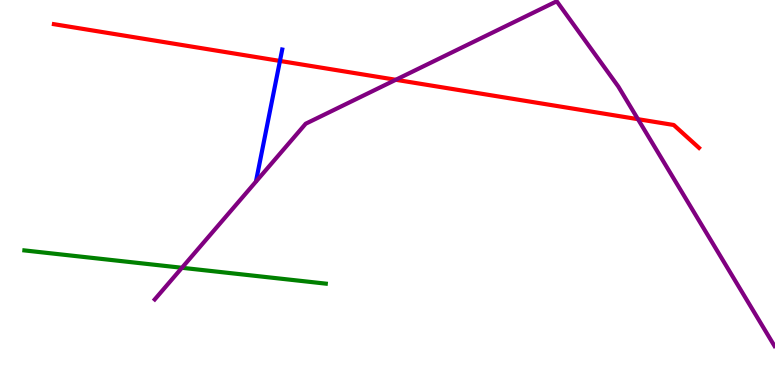[{'lines': ['blue', 'red'], 'intersections': [{'x': 3.61, 'y': 8.42}]}, {'lines': ['green', 'red'], 'intersections': []}, {'lines': ['purple', 'red'], 'intersections': [{'x': 5.11, 'y': 7.93}, {'x': 8.23, 'y': 6.9}]}, {'lines': ['blue', 'green'], 'intersections': []}, {'lines': ['blue', 'purple'], 'intersections': []}, {'lines': ['green', 'purple'], 'intersections': [{'x': 2.35, 'y': 3.04}]}]